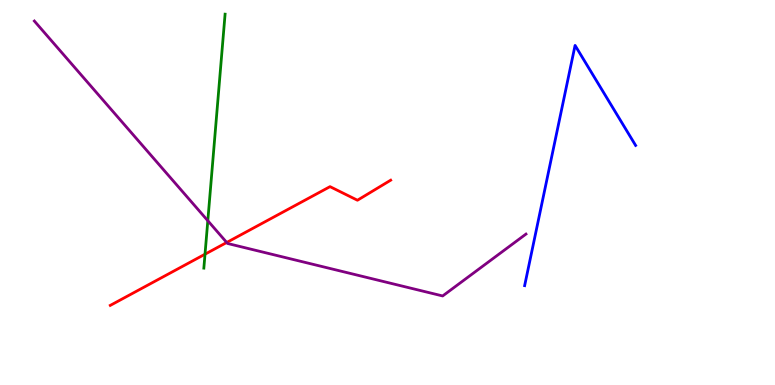[{'lines': ['blue', 'red'], 'intersections': []}, {'lines': ['green', 'red'], 'intersections': [{'x': 2.65, 'y': 3.4}]}, {'lines': ['purple', 'red'], 'intersections': [{'x': 2.93, 'y': 3.7}]}, {'lines': ['blue', 'green'], 'intersections': []}, {'lines': ['blue', 'purple'], 'intersections': []}, {'lines': ['green', 'purple'], 'intersections': [{'x': 2.68, 'y': 4.27}]}]